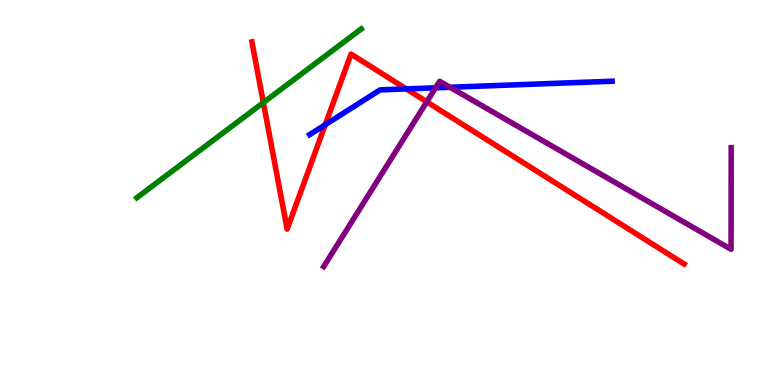[{'lines': ['blue', 'red'], 'intersections': [{'x': 4.2, 'y': 6.76}, {'x': 5.24, 'y': 7.69}]}, {'lines': ['green', 'red'], 'intersections': [{'x': 3.4, 'y': 7.34}]}, {'lines': ['purple', 'red'], 'intersections': [{'x': 5.51, 'y': 7.35}]}, {'lines': ['blue', 'green'], 'intersections': []}, {'lines': ['blue', 'purple'], 'intersections': [{'x': 5.62, 'y': 7.72}, {'x': 5.81, 'y': 7.73}]}, {'lines': ['green', 'purple'], 'intersections': []}]